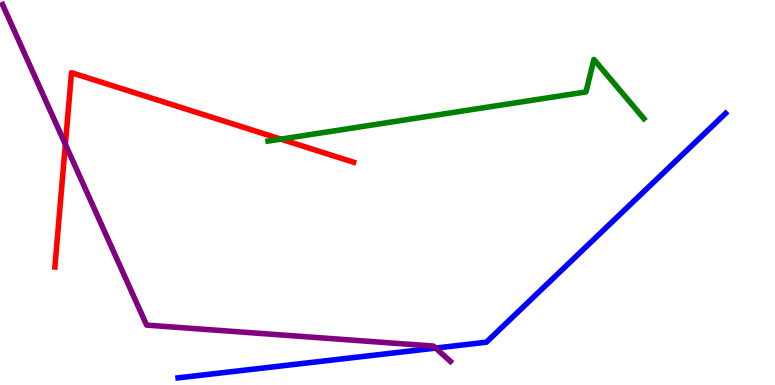[{'lines': ['blue', 'red'], 'intersections': []}, {'lines': ['green', 'red'], 'intersections': [{'x': 3.62, 'y': 6.39}]}, {'lines': ['purple', 'red'], 'intersections': [{'x': 0.844, 'y': 6.25}]}, {'lines': ['blue', 'green'], 'intersections': []}, {'lines': ['blue', 'purple'], 'intersections': [{'x': 5.62, 'y': 0.959}]}, {'lines': ['green', 'purple'], 'intersections': []}]